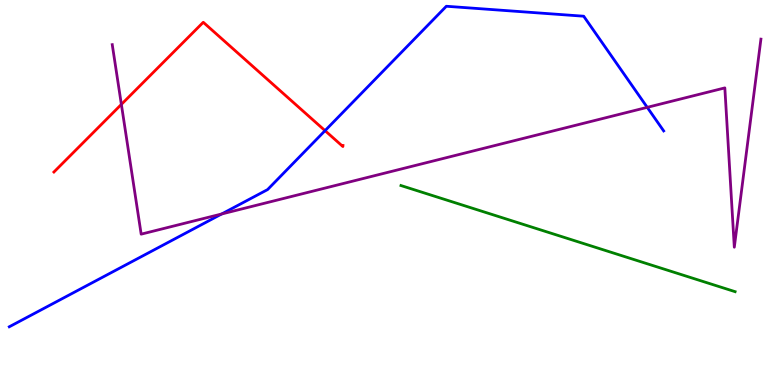[{'lines': ['blue', 'red'], 'intersections': [{'x': 4.19, 'y': 6.61}]}, {'lines': ['green', 'red'], 'intersections': []}, {'lines': ['purple', 'red'], 'intersections': [{'x': 1.57, 'y': 7.29}]}, {'lines': ['blue', 'green'], 'intersections': []}, {'lines': ['blue', 'purple'], 'intersections': [{'x': 2.86, 'y': 4.44}, {'x': 8.35, 'y': 7.21}]}, {'lines': ['green', 'purple'], 'intersections': []}]